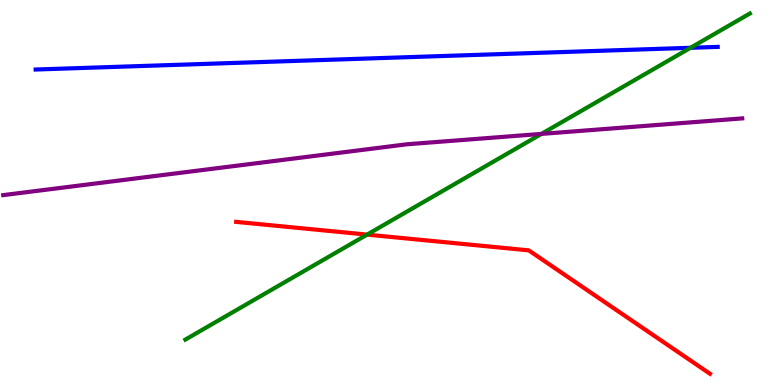[{'lines': ['blue', 'red'], 'intersections': []}, {'lines': ['green', 'red'], 'intersections': [{'x': 4.74, 'y': 3.91}]}, {'lines': ['purple', 'red'], 'intersections': []}, {'lines': ['blue', 'green'], 'intersections': [{'x': 8.91, 'y': 8.76}]}, {'lines': ['blue', 'purple'], 'intersections': []}, {'lines': ['green', 'purple'], 'intersections': [{'x': 6.99, 'y': 6.52}]}]